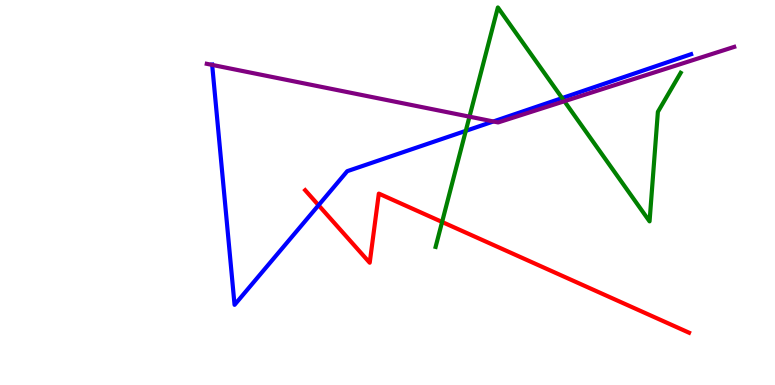[{'lines': ['blue', 'red'], 'intersections': [{'x': 4.11, 'y': 4.67}]}, {'lines': ['green', 'red'], 'intersections': [{'x': 5.7, 'y': 4.23}]}, {'lines': ['purple', 'red'], 'intersections': []}, {'lines': ['blue', 'green'], 'intersections': [{'x': 6.01, 'y': 6.6}, {'x': 7.25, 'y': 7.45}]}, {'lines': ['blue', 'purple'], 'intersections': [{'x': 2.74, 'y': 8.31}, {'x': 6.37, 'y': 6.84}]}, {'lines': ['green', 'purple'], 'intersections': [{'x': 6.06, 'y': 6.97}, {'x': 7.28, 'y': 7.37}]}]